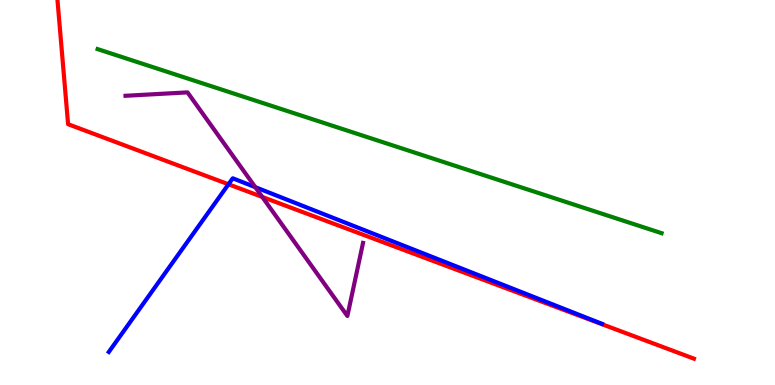[{'lines': ['blue', 'red'], 'intersections': [{'x': 2.95, 'y': 5.21}]}, {'lines': ['green', 'red'], 'intersections': []}, {'lines': ['purple', 'red'], 'intersections': [{'x': 3.38, 'y': 4.88}]}, {'lines': ['blue', 'green'], 'intersections': []}, {'lines': ['blue', 'purple'], 'intersections': [{'x': 3.29, 'y': 5.14}]}, {'lines': ['green', 'purple'], 'intersections': []}]